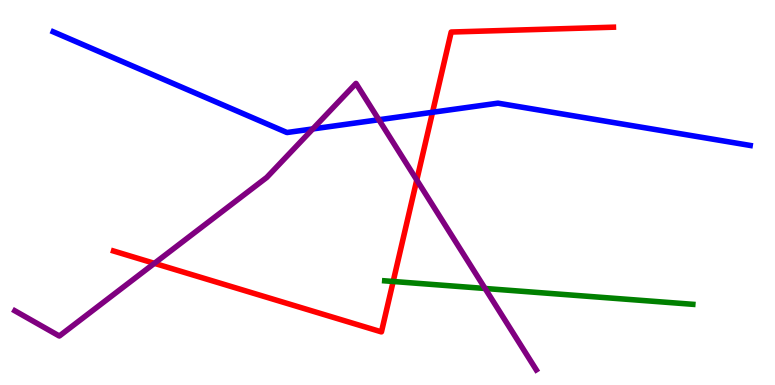[{'lines': ['blue', 'red'], 'intersections': [{'x': 5.58, 'y': 7.08}]}, {'lines': ['green', 'red'], 'intersections': [{'x': 5.07, 'y': 2.69}]}, {'lines': ['purple', 'red'], 'intersections': [{'x': 1.99, 'y': 3.16}, {'x': 5.38, 'y': 5.32}]}, {'lines': ['blue', 'green'], 'intersections': []}, {'lines': ['blue', 'purple'], 'intersections': [{'x': 4.04, 'y': 6.65}, {'x': 4.89, 'y': 6.89}]}, {'lines': ['green', 'purple'], 'intersections': [{'x': 6.26, 'y': 2.51}]}]